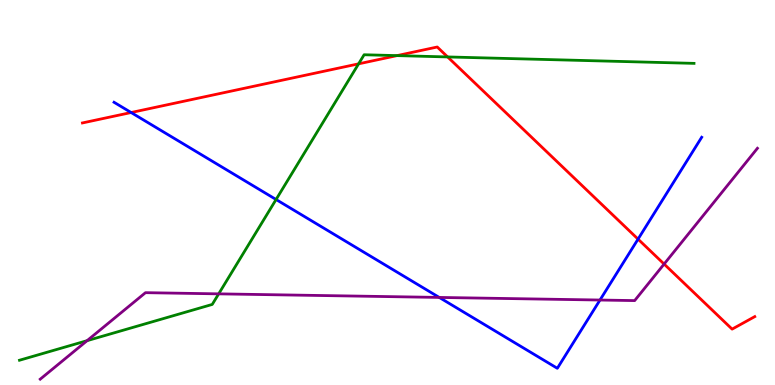[{'lines': ['blue', 'red'], 'intersections': [{'x': 1.69, 'y': 7.08}, {'x': 8.23, 'y': 3.79}]}, {'lines': ['green', 'red'], 'intersections': [{'x': 4.63, 'y': 8.34}, {'x': 5.12, 'y': 8.56}, {'x': 5.78, 'y': 8.52}]}, {'lines': ['purple', 'red'], 'intersections': [{'x': 8.57, 'y': 3.14}]}, {'lines': ['blue', 'green'], 'intersections': [{'x': 3.56, 'y': 4.82}]}, {'lines': ['blue', 'purple'], 'intersections': [{'x': 5.67, 'y': 2.27}, {'x': 7.74, 'y': 2.21}]}, {'lines': ['green', 'purple'], 'intersections': [{'x': 1.12, 'y': 1.15}, {'x': 2.82, 'y': 2.37}]}]